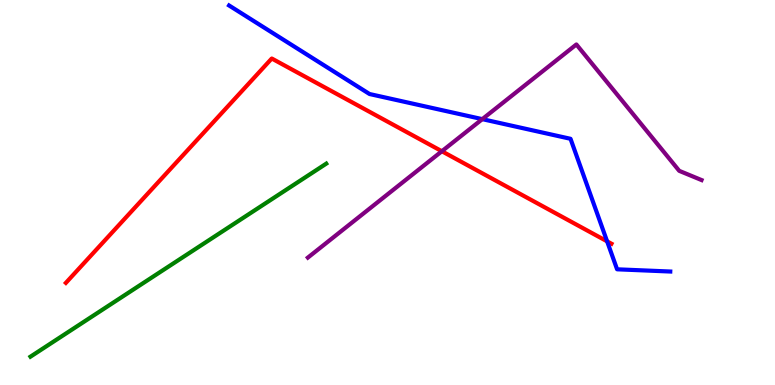[{'lines': ['blue', 'red'], 'intersections': [{'x': 7.83, 'y': 3.73}]}, {'lines': ['green', 'red'], 'intersections': []}, {'lines': ['purple', 'red'], 'intersections': [{'x': 5.7, 'y': 6.07}]}, {'lines': ['blue', 'green'], 'intersections': []}, {'lines': ['blue', 'purple'], 'intersections': [{'x': 6.22, 'y': 6.91}]}, {'lines': ['green', 'purple'], 'intersections': []}]